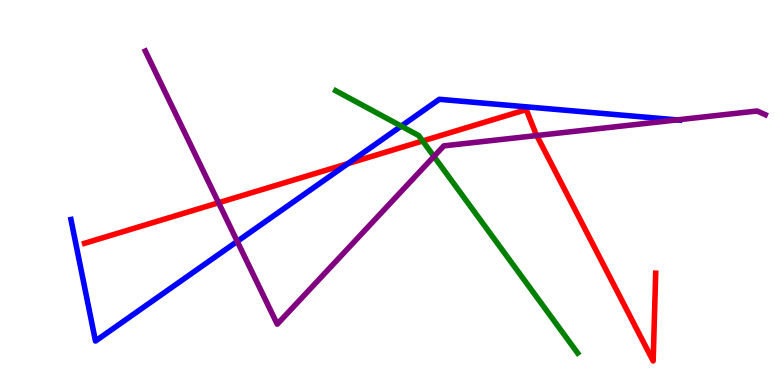[{'lines': ['blue', 'red'], 'intersections': [{'x': 4.49, 'y': 5.75}]}, {'lines': ['green', 'red'], 'intersections': [{'x': 5.45, 'y': 6.34}]}, {'lines': ['purple', 'red'], 'intersections': [{'x': 2.82, 'y': 4.73}, {'x': 6.93, 'y': 6.48}]}, {'lines': ['blue', 'green'], 'intersections': [{'x': 5.18, 'y': 6.72}]}, {'lines': ['blue', 'purple'], 'intersections': [{'x': 3.06, 'y': 3.73}, {'x': 8.74, 'y': 6.89}]}, {'lines': ['green', 'purple'], 'intersections': [{'x': 5.6, 'y': 5.94}]}]